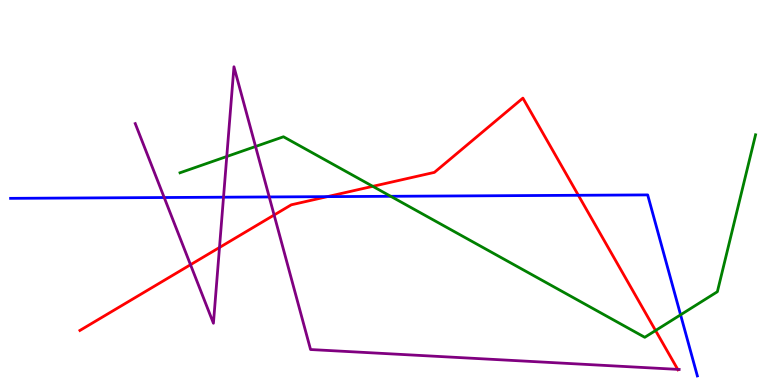[{'lines': ['blue', 'red'], 'intersections': [{'x': 4.22, 'y': 4.89}, {'x': 7.46, 'y': 4.93}]}, {'lines': ['green', 'red'], 'intersections': [{'x': 4.81, 'y': 5.16}, {'x': 8.46, 'y': 1.41}]}, {'lines': ['purple', 'red'], 'intersections': [{'x': 2.46, 'y': 3.12}, {'x': 2.83, 'y': 3.57}, {'x': 3.54, 'y': 4.42}, {'x': 8.74, 'y': 0.406}]}, {'lines': ['blue', 'green'], 'intersections': [{'x': 5.04, 'y': 4.9}, {'x': 8.78, 'y': 1.82}]}, {'lines': ['blue', 'purple'], 'intersections': [{'x': 2.12, 'y': 4.87}, {'x': 2.88, 'y': 4.88}, {'x': 3.47, 'y': 4.88}]}, {'lines': ['green', 'purple'], 'intersections': [{'x': 2.93, 'y': 5.93}, {'x': 3.3, 'y': 6.2}]}]